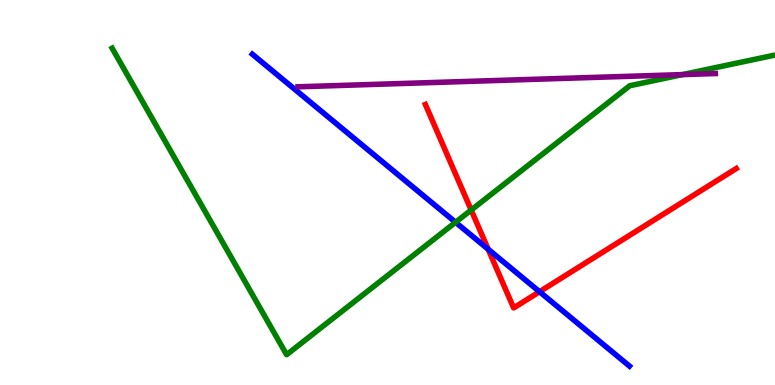[{'lines': ['blue', 'red'], 'intersections': [{'x': 6.3, 'y': 3.53}, {'x': 6.96, 'y': 2.42}]}, {'lines': ['green', 'red'], 'intersections': [{'x': 6.08, 'y': 4.54}]}, {'lines': ['purple', 'red'], 'intersections': []}, {'lines': ['blue', 'green'], 'intersections': [{'x': 5.88, 'y': 4.23}]}, {'lines': ['blue', 'purple'], 'intersections': []}, {'lines': ['green', 'purple'], 'intersections': [{'x': 8.81, 'y': 8.06}]}]